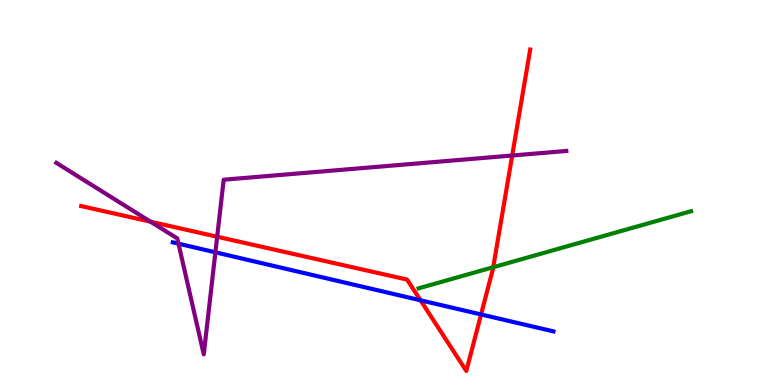[{'lines': ['blue', 'red'], 'intersections': [{'x': 5.43, 'y': 2.2}, {'x': 6.21, 'y': 1.83}]}, {'lines': ['green', 'red'], 'intersections': [{'x': 6.36, 'y': 3.06}]}, {'lines': ['purple', 'red'], 'intersections': [{'x': 1.94, 'y': 4.24}, {'x': 2.8, 'y': 3.85}, {'x': 6.61, 'y': 5.96}]}, {'lines': ['blue', 'green'], 'intersections': []}, {'lines': ['blue', 'purple'], 'intersections': [{'x': 2.3, 'y': 3.67}, {'x': 2.78, 'y': 3.45}]}, {'lines': ['green', 'purple'], 'intersections': []}]